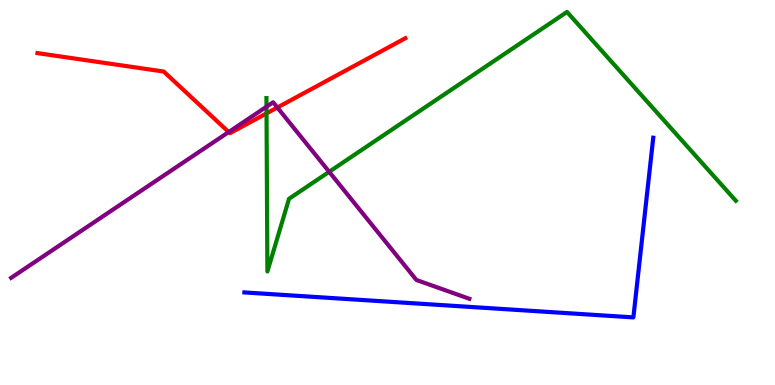[{'lines': ['blue', 'red'], 'intersections': []}, {'lines': ['green', 'red'], 'intersections': [{'x': 3.44, 'y': 7.05}]}, {'lines': ['purple', 'red'], 'intersections': [{'x': 2.95, 'y': 6.57}, {'x': 3.58, 'y': 7.21}]}, {'lines': ['blue', 'green'], 'intersections': []}, {'lines': ['blue', 'purple'], 'intersections': []}, {'lines': ['green', 'purple'], 'intersections': [{'x': 3.44, 'y': 7.23}, {'x': 4.25, 'y': 5.54}]}]